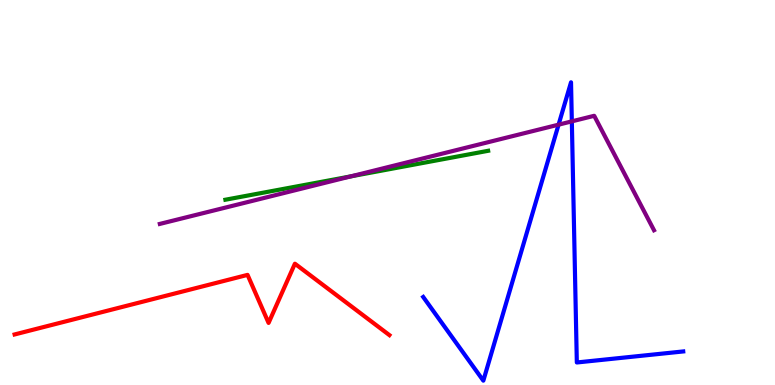[{'lines': ['blue', 'red'], 'intersections': []}, {'lines': ['green', 'red'], 'intersections': []}, {'lines': ['purple', 'red'], 'intersections': []}, {'lines': ['blue', 'green'], 'intersections': []}, {'lines': ['blue', 'purple'], 'intersections': [{'x': 7.21, 'y': 6.76}, {'x': 7.38, 'y': 6.85}]}, {'lines': ['green', 'purple'], 'intersections': [{'x': 4.53, 'y': 5.42}]}]